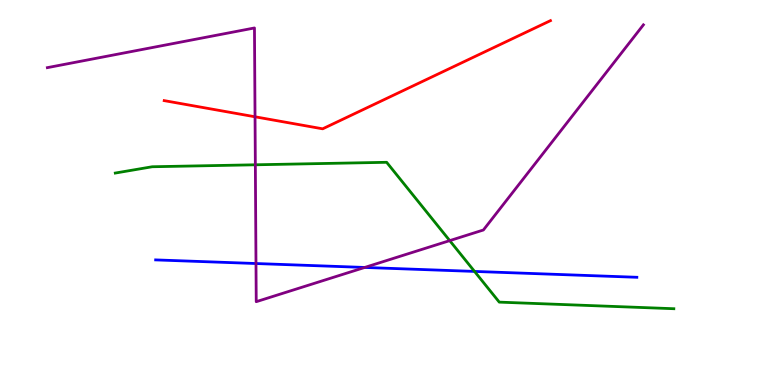[{'lines': ['blue', 'red'], 'intersections': []}, {'lines': ['green', 'red'], 'intersections': []}, {'lines': ['purple', 'red'], 'intersections': [{'x': 3.29, 'y': 6.97}]}, {'lines': ['blue', 'green'], 'intersections': [{'x': 6.12, 'y': 2.95}]}, {'lines': ['blue', 'purple'], 'intersections': [{'x': 3.3, 'y': 3.16}, {'x': 4.71, 'y': 3.05}]}, {'lines': ['green', 'purple'], 'intersections': [{'x': 3.29, 'y': 5.72}, {'x': 5.8, 'y': 3.75}]}]